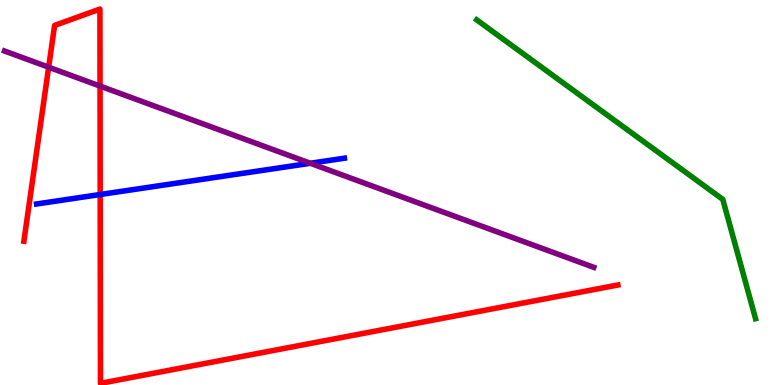[{'lines': ['blue', 'red'], 'intersections': [{'x': 1.29, 'y': 4.95}]}, {'lines': ['green', 'red'], 'intersections': []}, {'lines': ['purple', 'red'], 'intersections': [{'x': 0.628, 'y': 8.25}, {'x': 1.29, 'y': 7.76}]}, {'lines': ['blue', 'green'], 'intersections': []}, {'lines': ['blue', 'purple'], 'intersections': [{'x': 4.0, 'y': 5.76}]}, {'lines': ['green', 'purple'], 'intersections': []}]